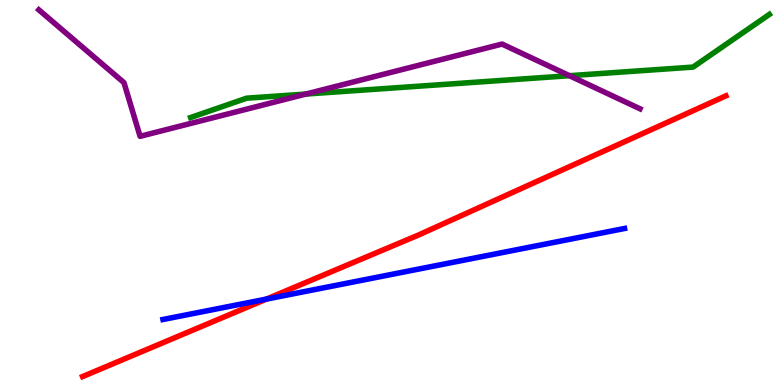[{'lines': ['blue', 'red'], 'intersections': [{'x': 3.44, 'y': 2.23}]}, {'lines': ['green', 'red'], 'intersections': []}, {'lines': ['purple', 'red'], 'intersections': []}, {'lines': ['blue', 'green'], 'intersections': []}, {'lines': ['blue', 'purple'], 'intersections': []}, {'lines': ['green', 'purple'], 'intersections': [{'x': 3.95, 'y': 7.56}, {'x': 7.35, 'y': 8.03}]}]